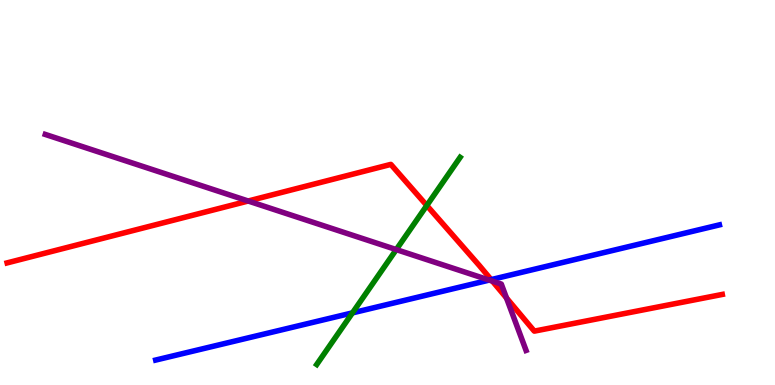[{'lines': ['blue', 'red'], 'intersections': [{'x': 6.34, 'y': 2.74}]}, {'lines': ['green', 'red'], 'intersections': [{'x': 5.51, 'y': 4.66}]}, {'lines': ['purple', 'red'], 'intersections': [{'x': 3.2, 'y': 4.78}, {'x': 6.35, 'y': 2.7}, {'x': 6.54, 'y': 2.26}]}, {'lines': ['blue', 'green'], 'intersections': [{'x': 4.55, 'y': 1.87}]}, {'lines': ['blue', 'purple'], 'intersections': [{'x': 6.31, 'y': 2.73}]}, {'lines': ['green', 'purple'], 'intersections': [{'x': 5.11, 'y': 3.52}]}]